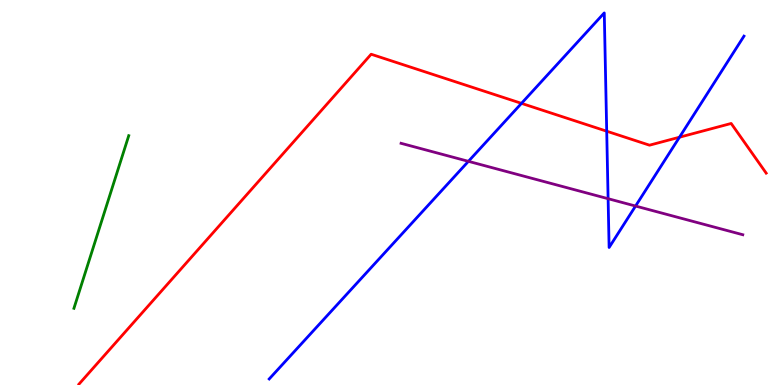[{'lines': ['blue', 'red'], 'intersections': [{'x': 6.73, 'y': 7.32}, {'x': 7.83, 'y': 6.59}, {'x': 8.77, 'y': 6.44}]}, {'lines': ['green', 'red'], 'intersections': []}, {'lines': ['purple', 'red'], 'intersections': []}, {'lines': ['blue', 'green'], 'intersections': []}, {'lines': ['blue', 'purple'], 'intersections': [{'x': 6.04, 'y': 5.81}, {'x': 7.85, 'y': 4.84}, {'x': 8.2, 'y': 4.65}]}, {'lines': ['green', 'purple'], 'intersections': []}]